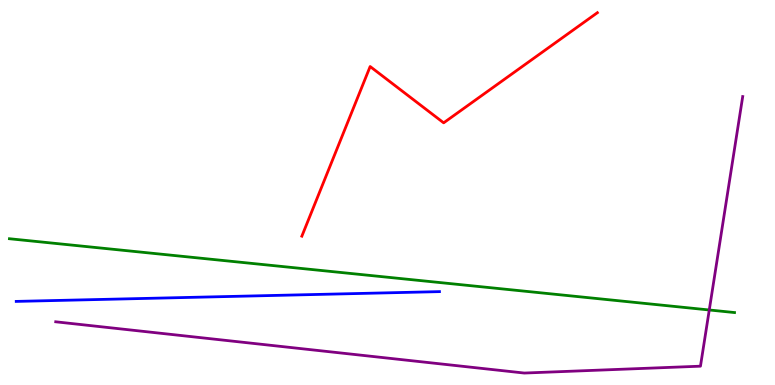[{'lines': ['blue', 'red'], 'intersections': []}, {'lines': ['green', 'red'], 'intersections': []}, {'lines': ['purple', 'red'], 'intersections': []}, {'lines': ['blue', 'green'], 'intersections': []}, {'lines': ['blue', 'purple'], 'intersections': []}, {'lines': ['green', 'purple'], 'intersections': [{'x': 9.15, 'y': 1.95}]}]